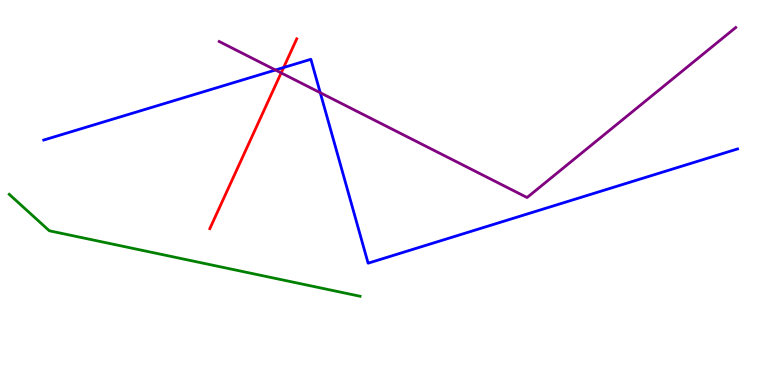[{'lines': ['blue', 'red'], 'intersections': [{'x': 3.66, 'y': 8.25}]}, {'lines': ['green', 'red'], 'intersections': []}, {'lines': ['purple', 'red'], 'intersections': [{'x': 3.63, 'y': 8.11}]}, {'lines': ['blue', 'green'], 'intersections': []}, {'lines': ['blue', 'purple'], 'intersections': [{'x': 3.55, 'y': 8.18}, {'x': 4.13, 'y': 7.59}]}, {'lines': ['green', 'purple'], 'intersections': []}]